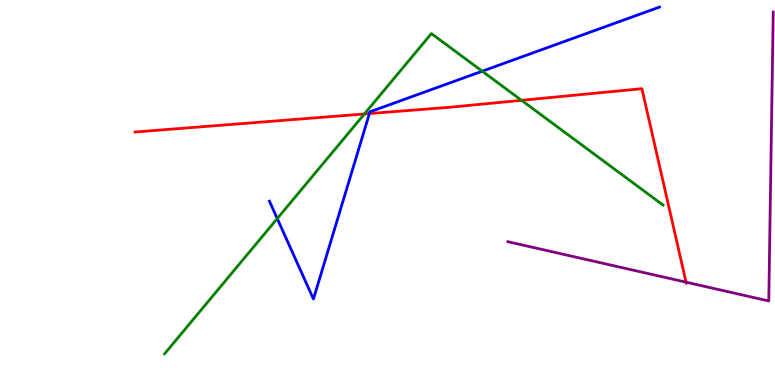[{'lines': ['blue', 'red'], 'intersections': [{'x': 4.77, 'y': 7.05}]}, {'lines': ['green', 'red'], 'intersections': [{'x': 4.7, 'y': 7.04}, {'x': 6.73, 'y': 7.39}]}, {'lines': ['purple', 'red'], 'intersections': [{'x': 8.85, 'y': 2.67}]}, {'lines': ['blue', 'green'], 'intersections': [{'x': 3.58, 'y': 4.32}, {'x': 6.22, 'y': 8.15}]}, {'lines': ['blue', 'purple'], 'intersections': []}, {'lines': ['green', 'purple'], 'intersections': []}]